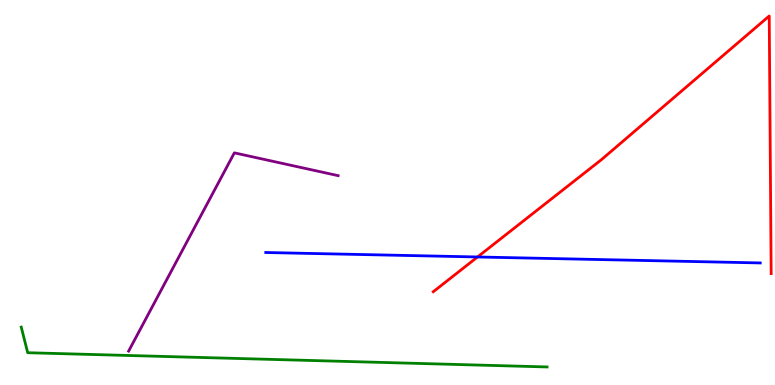[{'lines': ['blue', 'red'], 'intersections': [{'x': 6.16, 'y': 3.33}]}, {'lines': ['green', 'red'], 'intersections': []}, {'lines': ['purple', 'red'], 'intersections': []}, {'lines': ['blue', 'green'], 'intersections': []}, {'lines': ['blue', 'purple'], 'intersections': []}, {'lines': ['green', 'purple'], 'intersections': []}]